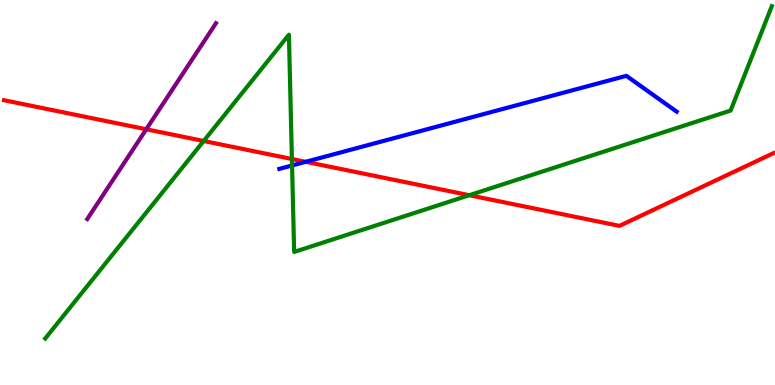[{'lines': ['blue', 'red'], 'intersections': [{'x': 3.94, 'y': 5.8}]}, {'lines': ['green', 'red'], 'intersections': [{'x': 2.63, 'y': 6.34}, {'x': 3.77, 'y': 5.87}, {'x': 6.06, 'y': 4.93}]}, {'lines': ['purple', 'red'], 'intersections': [{'x': 1.89, 'y': 6.64}]}, {'lines': ['blue', 'green'], 'intersections': [{'x': 3.77, 'y': 5.7}]}, {'lines': ['blue', 'purple'], 'intersections': []}, {'lines': ['green', 'purple'], 'intersections': []}]